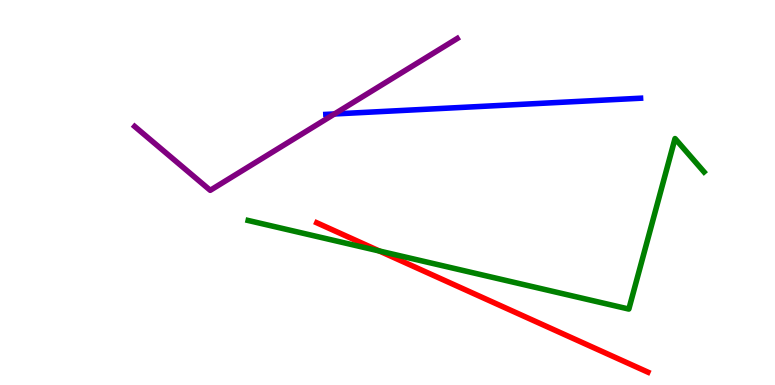[{'lines': ['blue', 'red'], 'intersections': []}, {'lines': ['green', 'red'], 'intersections': [{'x': 4.89, 'y': 3.48}]}, {'lines': ['purple', 'red'], 'intersections': []}, {'lines': ['blue', 'green'], 'intersections': []}, {'lines': ['blue', 'purple'], 'intersections': [{'x': 4.32, 'y': 7.04}]}, {'lines': ['green', 'purple'], 'intersections': []}]